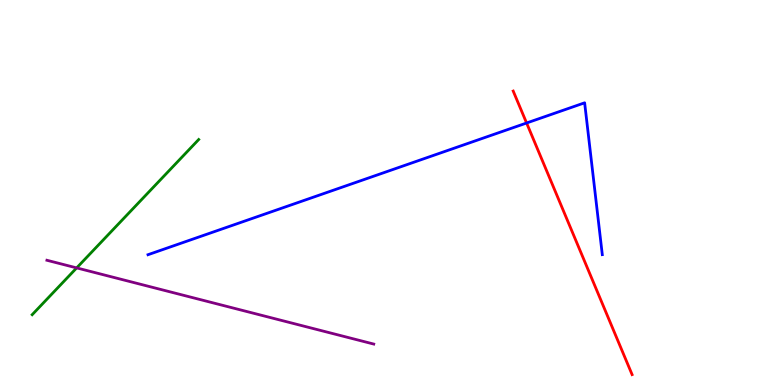[{'lines': ['blue', 'red'], 'intersections': [{'x': 6.79, 'y': 6.81}]}, {'lines': ['green', 'red'], 'intersections': []}, {'lines': ['purple', 'red'], 'intersections': []}, {'lines': ['blue', 'green'], 'intersections': []}, {'lines': ['blue', 'purple'], 'intersections': []}, {'lines': ['green', 'purple'], 'intersections': [{'x': 0.989, 'y': 3.04}]}]